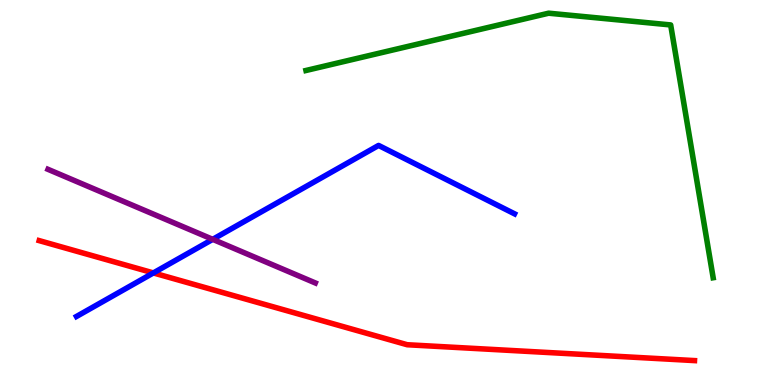[{'lines': ['blue', 'red'], 'intersections': [{'x': 1.98, 'y': 2.91}]}, {'lines': ['green', 'red'], 'intersections': []}, {'lines': ['purple', 'red'], 'intersections': []}, {'lines': ['blue', 'green'], 'intersections': []}, {'lines': ['blue', 'purple'], 'intersections': [{'x': 2.74, 'y': 3.78}]}, {'lines': ['green', 'purple'], 'intersections': []}]